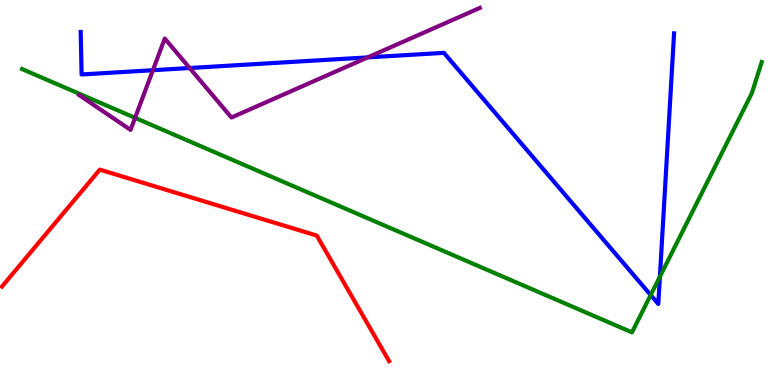[{'lines': ['blue', 'red'], 'intersections': []}, {'lines': ['green', 'red'], 'intersections': []}, {'lines': ['purple', 'red'], 'intersections': []}, {'lines': ['blue', 'green'], 'intersections': [{'x': 8.4, 'y': 2.34}, {'x': 8.51, 'y': 2.81}]}, {'lines': ['blue', 'purple'], 'intersections': [{'x': 1.97, 'y': 8.18}, {'x': 2.45, 'y': 8.23}, {'x': 4.74, 'y': 8.51}]}, {'lines': ['green', 'purple'], 'intersections': [{'x': 1.74, 'y': 6.94}]}]